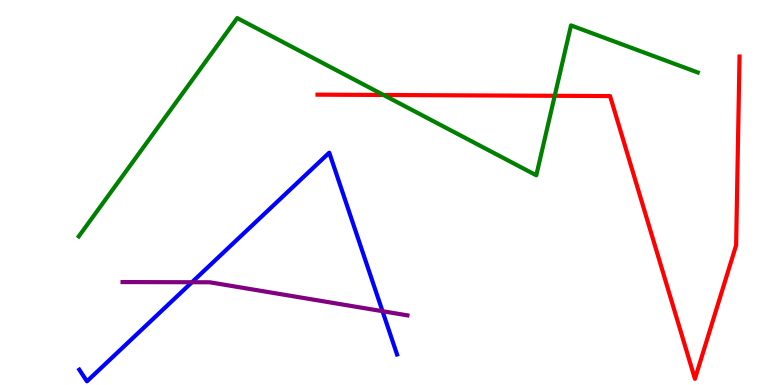[{'lines': ['blue', 'red'], 'intersections': []}, {'lines': ['green', 'red'], 'intersections': [{'x': 4.95, 'y': 7.53}, {'x': 7.16, 'y': 7.51}]}, {'lines': ['purple', 'red'], 'intersections': []}, {'lines': ['blue', 'green'], 'intersections': []}, {'lines': ['blue', 'purple'], 'intersections': [{'x': 2.48, 'y': 2.67}, {'x': 4.94, 'y': 1.92}]}, {'lines': ['green', 'purple'], 'intersections': []}]